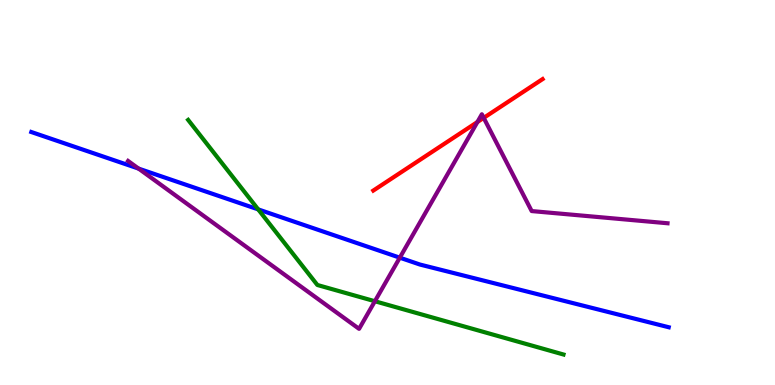[{'lines': ['blue', 'red'], 'intersections': []}, {'lines': ['green', 'red'], 'intersections': []}, {'lines': ['purple', 'red'], 'intersections': [{'x': 6.16, 'y': 6.83}, {'x': 6.24, 'y': 6.94}]}, {'lines': ['blue', 'green'], 'intersections': [{'x': 3.33, 'y': 4.56}]}, {'lines': ['blue', 'purple'], 'intersections': [{'x': 1.79, 'y': 5.62}, {'x': 5.16, 'y': 3.31}]}, {'lines': ['green', 'purple'], 'intersections': [{'x': 4.84, 'y': 2.18}]}]